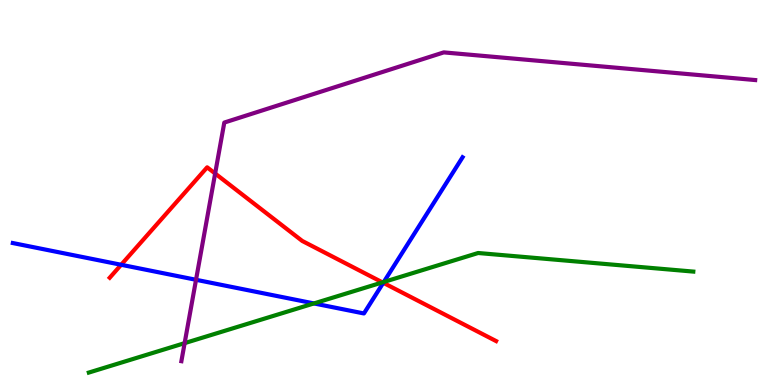[{'lines': ['blue', 'red'], 'intersections': [{'x': 1.56, 'y': 3.12}, {'x': 4.95, 'y': 2.65}]}, {'lines': ['green', 'red'], 'intersections': [{'x': 4.94, 'y': 2.67}]}, {'lines': ['purple', 'red'], 'intersections': [{'x': 2.78, 'y': 5.49}]}, {'lines': ['blue', 'green'], 'intersections': [{'x': 4.05, 'y': 2.12}, {'x': 4.95, 'y': 2.68}]}, {'lines': ['blue', 'purple'], 'intersections': [{'x': 2.53, 'y': 2.73}]}, {'lines': ['green', 'purple'], 'intersections': [{'x': 2.38, 'y': 1.09}]}]